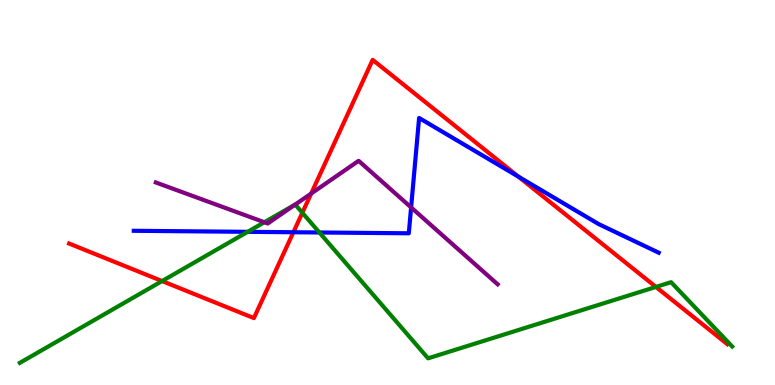[{'lines': ['blue', 'red'], 'intersections': [{'x': 3.79, 'y': 3.97}, {'x': 6.69, 'y': 5.41}]}, {'lines': ['green', 'red'], 'intersections': [{'x': 2.09, 'y': 2.7}, {'x': 3.9, 'y': 4.47}, {'x': 8.46, 'y': 2.55}]}, {'lines': ['purple', 'red'], 'intersections': [{'x': 4.02, 'y': 4.97}]}, {'lines': ['blue', 'green'], 'intersections': [{'x': 3.2, 'y': 3.98}, {'x': 4.12, 'y': 3.96}]}, {'lines': ['blue', 'purple'], 'intersections': [{'x': 5.3, 'y': 4.61}]}, {'lines': ['green', 'purple'], 'intersections': [{'x': 3.41, 'y': 4.23}, {'x': 3.81, 'y': 4.69}]}]